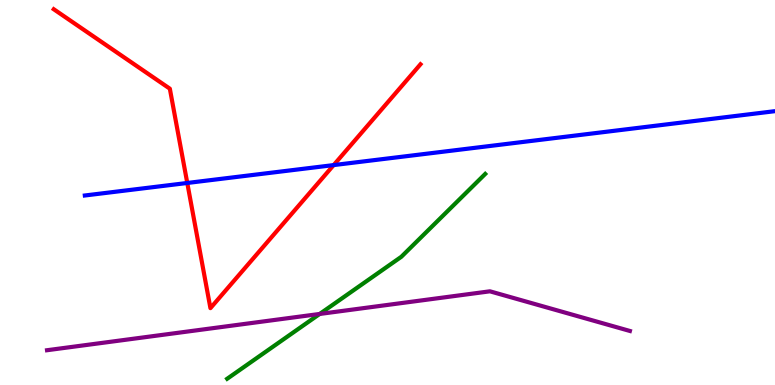[{'lines': ['blue', 'red'], 'intersections': [{'x': 2.42, 'y': 5.25}, {'x': 4.31, 'y': 5.71}]}, {'lines': ['green', 'red'], 'intersections': []}, {'lines': ['purple', 'red'], 'intersections': []}, {'lines': ['blue', 'green'], 'intersections': []}, {'lines': ['blue', 'purple'], 'intersections': []}, {'lines': ['green', 'purple'], 'intersections': [{'x': 4.13, 'y': 1.85}]}]